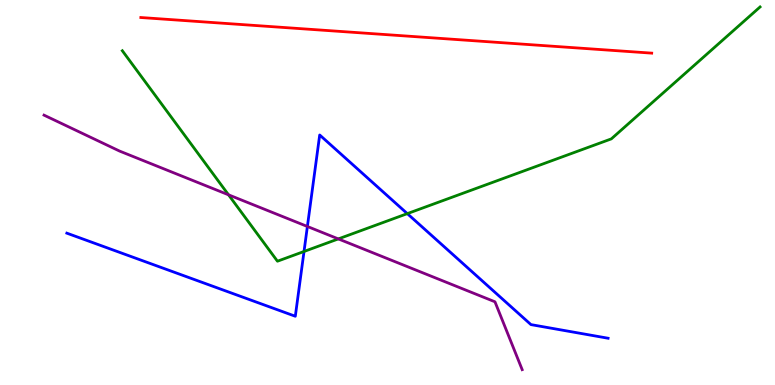[{'lines': ['blue', 'red'], 'intersections': []}, {'lines': ['green', 'red'], 'intersections': []}, {'lines': ['purple', 'red'], 'intersections': []}, {'lines': ['blue', 'green'], 'intersections': [{'x': 3.92, 'y': 3.47}, {'x': 5.26, 'y': 4.45}]}, {'lines': ['blue', 'purple'], 'intersections': [{'x': 3.97, 'y': 4.12}]}, {'lines': ['green', 'purple'], 'intersections': [{'x': 2.95, 'y': 4.94}, {'x': 4.37, 'y': 3.79}]}]